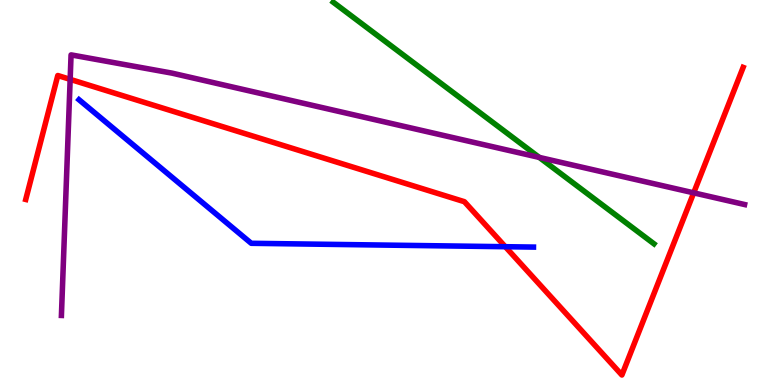[{'lines': ['blue', 'red'], 'intersections': [{'x': 6.52, 'y': 3.59}]}, {'lines': ['green', 'red'], 'intersections': []}, {'lines': ['purple', 'red'], 'intersections': [{'x': 0.905, 'y': 7.94}, {'x': 8.95, 'y': 4.99}]}, {'lines': ['blue', 'green'], 'intersections': []}, {'lines': ['blue', 'purple'], 'intersections': []}, {'lines': ['green', 'purple'], 'intersections': [{'x': 6.96, 'y': 5.91}]}]